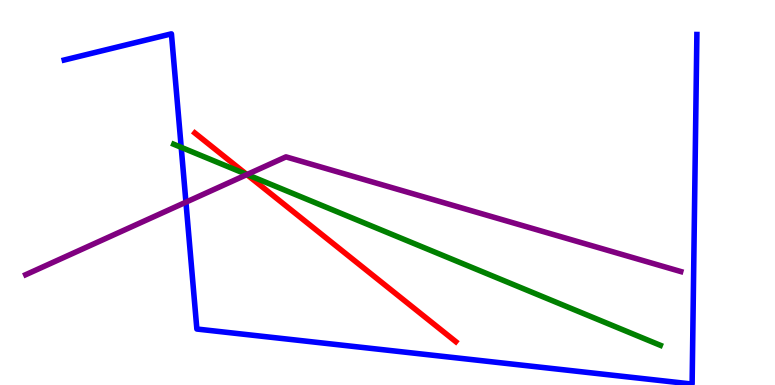[{'lines': ['blue', 'red'], 'intersections': []}, {'lines': ['green', 'red'], 'intersections': [{'x': 3.18, 'y': 5.47}]}, {'lines': ['purple', 'red'], 'intersections': [{'x': 3.19, 'y': 5.47}]}, {'lines': ['blue', 'green'], 'intersections': [{'x': 2.34, 'y': 6.17}]}, {'lines': ['blue', 'purple'], 'intersections': [{'x': 2.4, 'y': 4.75}]}, {'lines': ['green', 'purple'], 'intersections': [{'x': 3.19, 'y': 5.47}]}]